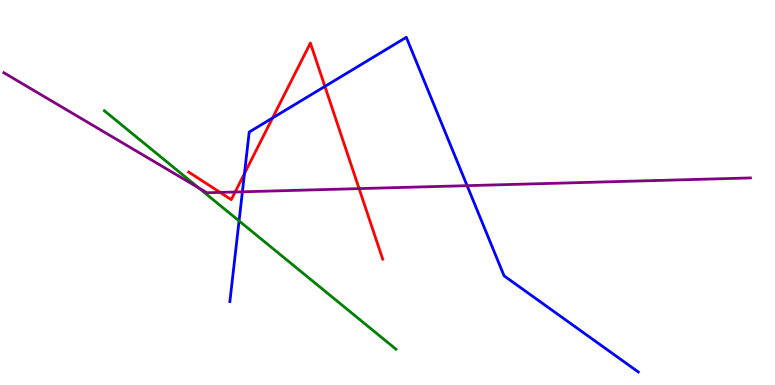[{'lines': ['blue', 'red'], 'intersections': [{'x': 3.15, 'y': 5.49}, {'x': 3.52, 'y': 6.94}, {'x': 4.19, 'y': 7.76}]}, {'lines': ['green', 'red'], 'intersections': []}, {'lines': ['purple', 'red'], 'intersections': [{'x': 2.84, 'y': 5.0}, {'x': 3.03, 'y': 5.01}, {'x': 4.63, 'y': 5.1}]}, {'lines': ['blue', 'green'], 'intersections': [{'x': 3.08, 'y': 4.26}]}, {'lines': ['blue', 'purple'], 'intersections': [{'x': 3.13, 'y': 5.02}, {'x': 6.03, 'y': 5.18}]}, {'lines': ['green', 'purple'], 'intersections': [{'x': 2.56, 'y': 5.12}]}]